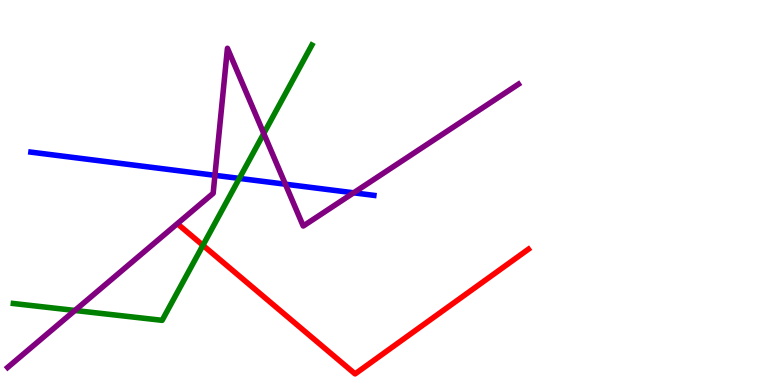[{'lines': ['blue', 'red'], 'intersections': []}, {'lines': ['green', 'red'], 'intersections': [{'x': 2.62, 'y': 3.63}]}, {'lines': ['purple', 'red'], 'intersections': []}, {'lines': ['blue', 'green'], 'intersections': [{'x': 3.09, 'y': 5.37}]}, {'lines': ['blue', 'purple'], 'intersections': [{'x': 2.77, 'y': 5.45}, {'x': 3.68, 'y': 5.22}, {'x': 4.56, 'y': 4.99}]}, {'lines': ['green', 'purple'], 'intersections': [{'x': 0.966, 'y': 1.94}, {'x': 3.4, 'y': 6.53}]}]